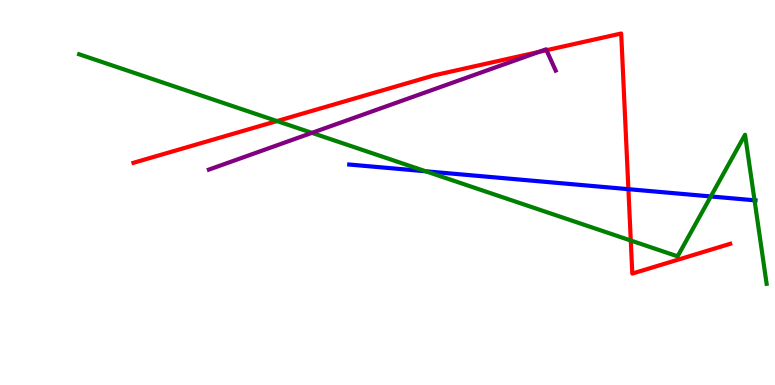[{'lines': ['blue', 'red'], 'intersections': [{'x': 8.11, 'y': 5.09}]}, {'lines': ['green', 'red'], 'intersections': [{'x': 3.57, 'y': 6.86}, {'x': 8.14, 'y': 3.75}]}, {'lines': ['purple', 'red'], 'intersections': [{'x': 6.95, 'y': 8.65}, {'x': 7.05, 'y': 8.7}]}, {'lines': ['blue', 'green'], 'intersections': [{'x': 5.49, 'y': 5.55}, {'x': 9.17, 'y': 4.9}, {'x': 9.74, 'y': 4.8}]}, {'lines': ['blue', 'purple'], 'intersections': []}, {'lines': ['green', 'purple'], 'intersections': [{'x': 4.02, 'y': 6.55}]}]